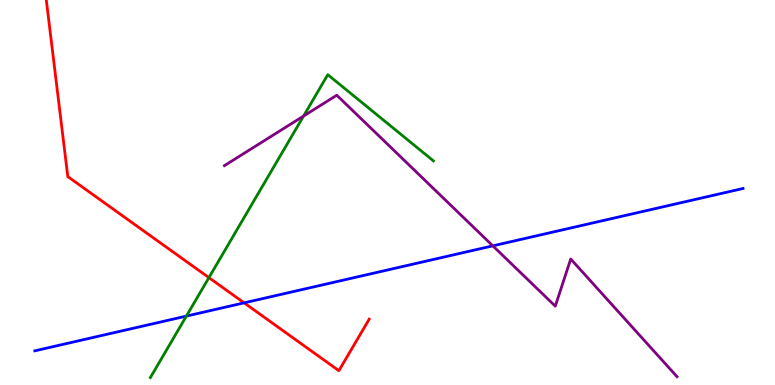[{'lines': ['blue', 'red'], 'intersections': [{'x': 3.15, 'y': 2.13}]}, {'lines': ['green', 'red'], 'intersections': [{'x': 2.7, 'y': 2.79}]}, {'lines': ['purple', 'red'], 'intersections': []}, {'lines': ['blue', 'green'], 'intersections': [{'x': 2.41, 'y': 1.79}]}, {'lines': ['blue', 'purple'], 'intersections': [{'x': 6.36, 'y': 3.61}]}, {'lines': ['green', 'purple'], 'intersections': [{'x': 3.92, 'y': 6.99}]}]